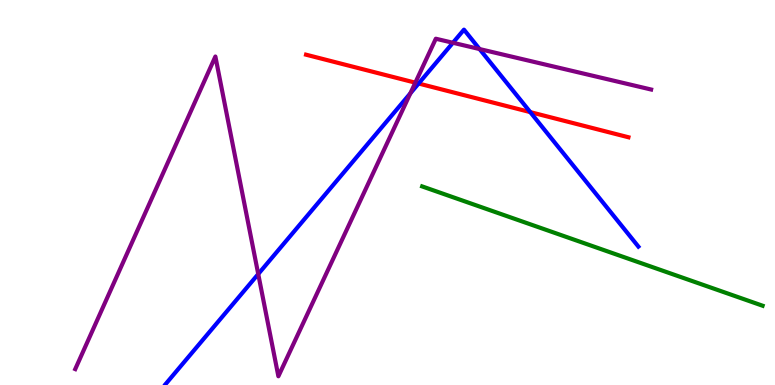[{'lines': ['blue', 'red'], 'intersections': [{'x': 5.4, 'y': 7.83}, {'x': 6.84, 'y': 7.09}]}, {'lines': ['green', 'red'], 'intersections': []}, {'lines': ['purple', 'red'], 'intersections': [{'x': 5.36, 'y': 7.85}]}, {'lines': ['blue', 'green'], 'intersections': []}, {'lines': ['blue', 'purple'], 'intersections': [{'x': 3.33, 'y': 2.88}, {'x': 5.29, 'y': 7.58}, {'x': 5.84, 'y': 8.89}, {'x': 6.19, 'y': 8.73}]}, {'lines': ['green', 'purple'], 'intersections': []}]